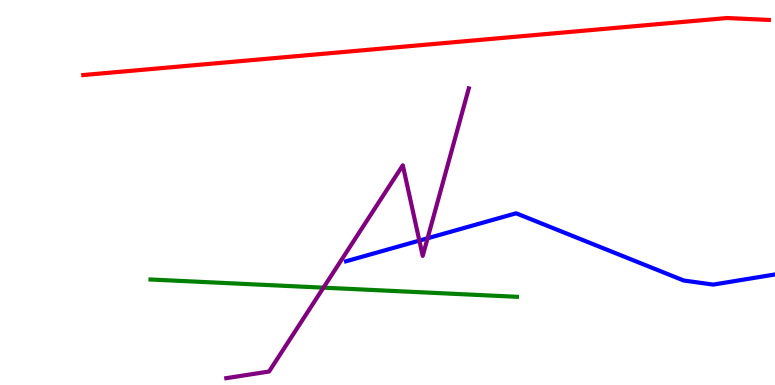[{'lines': ['blue', 'red'], 'intersections': []}, {'lines': ['green', 'red'], 'intersections': []}, {'lines': ['purple', 'red'], 'intersections': []}, {'lines': ['blue', 'green'], 'intersections': []}, {'lines': ['blue', 'purple'], 'intersections': [{'x': 5.41, 'y': 3.75}, {'x': 5.52, 'y': 3.81}]}, {'lines': ['green', 'purple'], 'intersections': [{'x': 4.17, 'y': 2.53}]}]